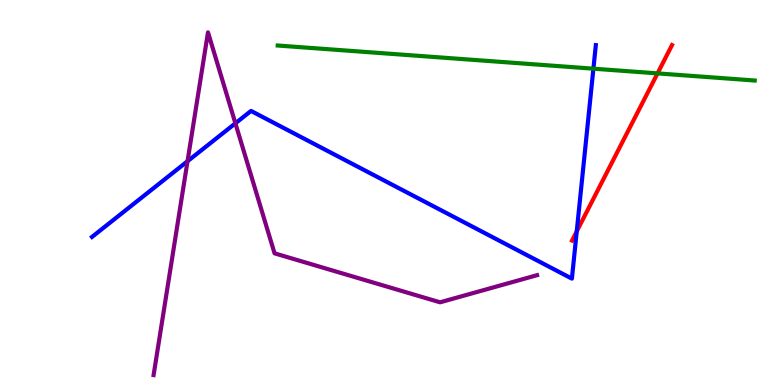[{'lines': ['blue', 'red'], 'intersections': [{'x': 7.44, 'y': 3.99}]}, {'lines': ['green', 'red'], 'intersections': [{'x': 8.48, 'y': 8.09}]}, {'lines': ['purple', 'red'], 'intersections': []}, {'lines': ['blue', 'green'], 'intersections': [{'x': 7.66, 'y': 8.22}]}, {'lines': ['blue', 'purple'], 'intersections': [{'x': 2.42, 'y': 5.81}, {'x': 3.04, 'y': 6.8}]}, {'lines': ['green', 'purple'], 'intersections': []}]